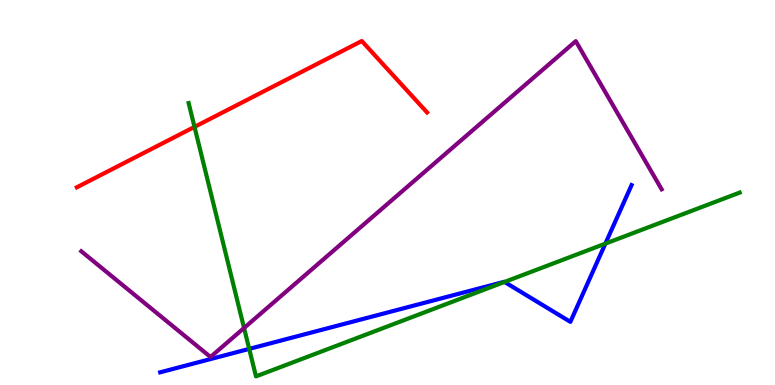[{'lines': ['blue', 'red'], 'intersections': []}, {'lines': ['green', 'red'], 'intersections': [{'x': 2.51, 'y': 6.7}]}, {'lines': ['purple', 'red'], 'intersections': []}, {'lines': ['blue', 'green'], 'intersections': [{'x': 3.22, 'y': 0.938}, {'x': 6.51, 'y': 2.68}, {'x': 7.81, 'y': 3.67}]}, {'lines': ['blue', 'purple'], 'intersections': []}, {'lines': ['green', 'purple'], 'intersections': [{'x': 3.15, 'y': 1.48}]}]